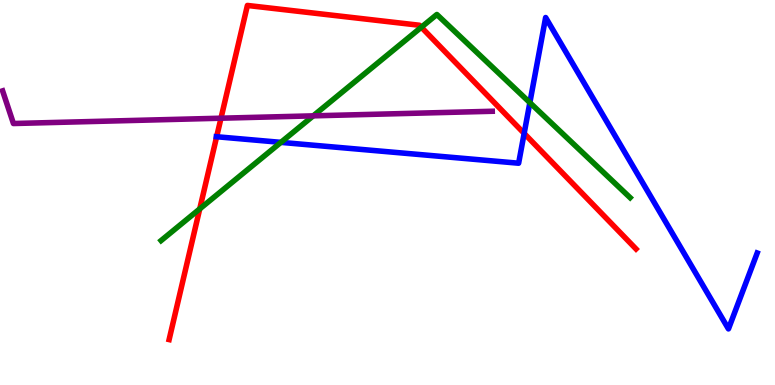[{'lines': ['blue', 'red'], 'intersections': [{'x': 2.8, 'y': 6.45}, {'x': 6.76, 'y': 6.53}]}, {'lines': ['green', 'red'], 'intersections': [{'x': 2.58, 'y': 4.57}, {'x': 5.44, 'y': 9.29}]}, {'lines': ['purple', 'red'], 'intersections': [{'x': 2.85, 'y': 6.93}]}, {'lines': ['blue', 'green'], 'intersections': [{'x': 3.62, 'y': 6.3}, {'x': 6.84, 'y': 7.33}]}, {'lines': ['blue', 'purple'], 'intersections': []}, {'lines': ['green', 'purple'], 'intersections': [{'x': 4.04, 'y': 6.99}]}]